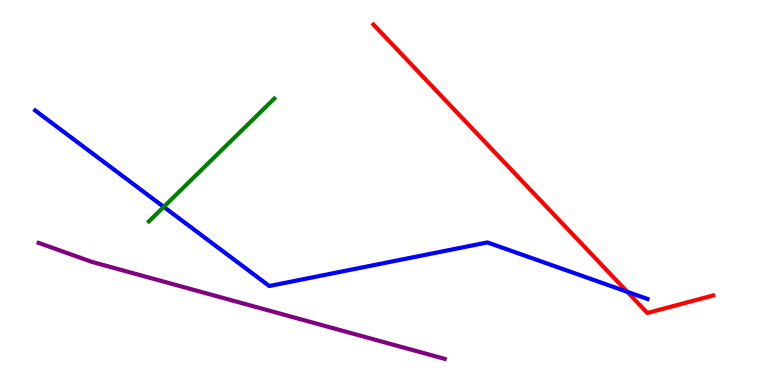[{'lines': ['blue', 'red'], 'intersections': [{'x': 8.09, 'y': 2.42}]}, {'lines': ['green', 'red'], 'intersections': []}, {'lines': ['purple', 'red'], 'intersections': []}, {'lines': ['blue', 'green'], 'intersections': [{'x': 2.11, 'y': 4.63}]}, {'lines': ['blue', 'purple'], 'intersections': []}, {'lines': ['green', 'purple'], 'intersections': []}]